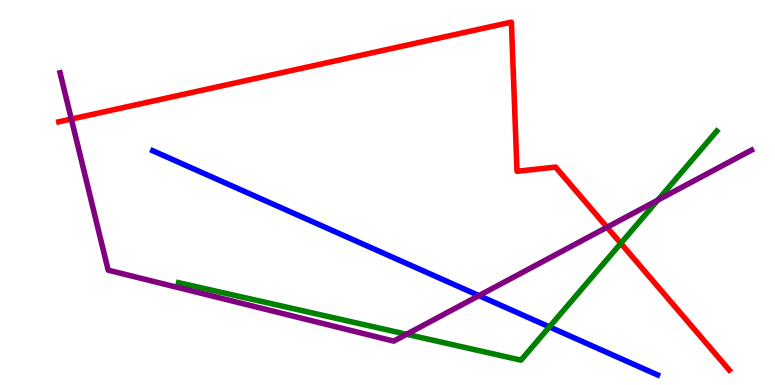[{'lines': ['blue', 'red'], 'intersections': []}, {'lines': ['green', 'red'], 'intersections': [{'x': 8.01, 'y': 3.68}]}, {'lines': ['purple', 'red'], 'intersections': [{'x': 0.92, 'y': 6.91}, {'x': 7.83, 'y': 4.1}]}, {'lines': ['blue', 'green'], 'intersections': [{'x': 7.09, 'y': 1.51}]}, {'lines': ['blue', 'purple'], 'intersections': [{'x': 6.18, 'y': 2.32}]}, {'lines': ['green', 'purple'], 'intersections': [{'x': 5.25, 'y': 1.32}, {'x': 8.49, 'y': 4.8}]}]